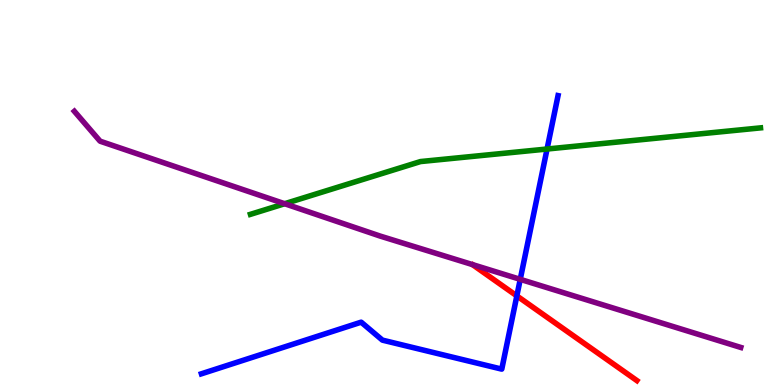[{'lines': ['blue', 'red'], 'intersections': [{'x': 6.67, 'y': 2.31}]}, {'lines': ['green', 'red'], 'intersections': []}, {'lines': ['purple', 'red'], 'intersections': []}, {'lines': ['blue', 'green'], 'intersections': [{'x': 7.06, 'y': 6.13}]}, {'lines': ['blue', 'purple'], 'intersections': [{'x': 6.71, 'y': 2.74}]}, {'lines': ['green', 'purple'], 'intersections': [{'x': 3.67, 'y': 4.71}]}]